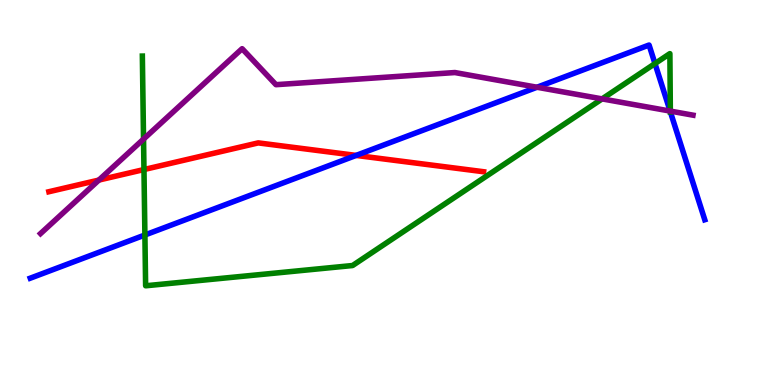[{'lines': ['blue', 'red'], 'intersections': [{'x': 4.59, 'y': 5.96}]}, {'lines': ['green', 'red'], 'intersections': [{'x': 1.86, 'y': 5.6}]}, {'lines': ['purple', 'red'], 'intersections': [{'x': 1.28, 'y': 5.32}]}, {'lines': ['blue', 'green'], 'intersections': [{'x': 1.87, 'y': 3.9}, {'x': 8.45, 'y': 8.35}, {'x': 8.65, 'y': 7.1}]}, {'lines': ['blue', 'purple'], 'intersections': [{'x': 6.93, 'y': 7.73}, {'x': 8.65, 'y': 7.12}]}, {'lines': ['green', 'purple'], 'intersections': [{'x': 1.85, 'y': 6.39}, {'x': 7.77, 'y': 7.43}, {'x': 8.65, 'y': 7.11}]}]